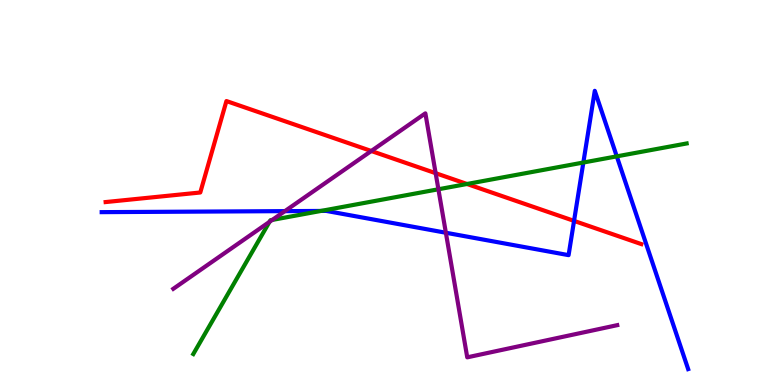[{'lines': ['blue', 'red'], 'intersections': [{'x': 7.41, 'y': 4.26}]}, {'lines': ['green', 'red'], 'intersections': [{'x': 6.03, 'y': 5.22}]}, {'lines': ['purple', 'red'], 'intersections': [{'x': 4.79, 'y': 6.08}, {'x': 5.62, 'y': 5.5}]}, {'lines': ['blue', 'green'], 'intersections': [{'x': 4.14, 'y': 4.52}, {'x': 7.53, 'y': 5.78}, {'x': 7.96, 'y': 5.94}]}, {'lines': ['blue', 'purple'], 'intersections': [{'x': 3.68, 'y': 4.52}, {'x': 5.75, 'y': 3.95}]}, {'lines': ['green', 'purple'], 'intersections': [{'x': 3.48, 'y': 4.24}, {'x': 3.51, 'y': 4.29}, {'x': 5.66, 'y': 5.08}]}]